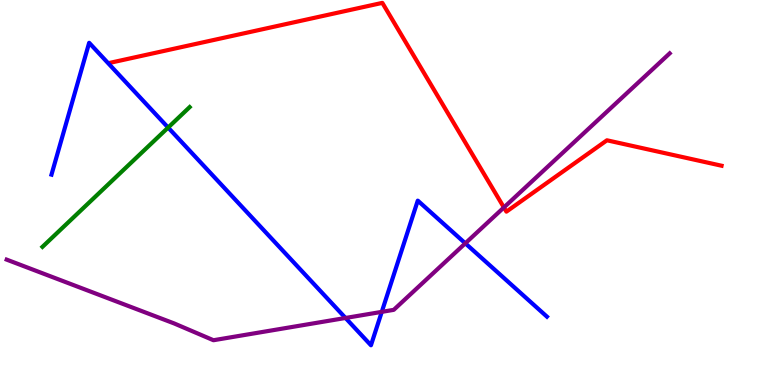[{'lines': ['blue', 'red'], 'intersections': []}, {'lines': ['green', 'red'], 'intersections': []}, {'lines': ['purple', 'red'], 'intersections': [{'x': 6.5, 'y': 4.61}]}, {'lines': ['blue', 'green'], 'intersections': [{'x': 2.17, 'y': 6.69}]}, {'lines': ['blue', 'purple'], 'intersections': [{'x': 4.46, 'y': 1.74}, {'x': 4.93, 'y': 1.9}, {'x': 6.0, 'y': 3.68}]}, {'lines': ['green', 'purple'], 'intersections': []}]